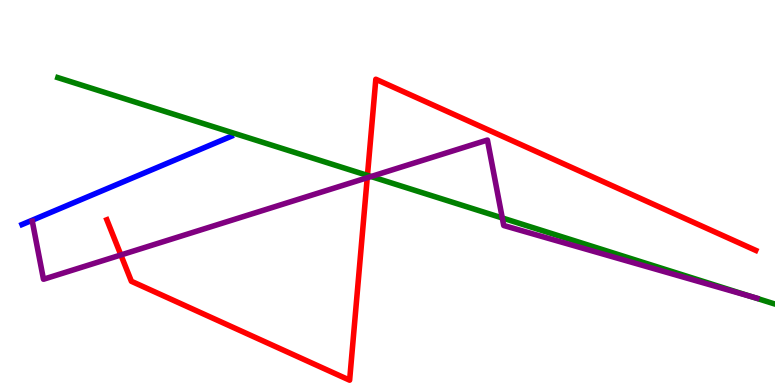[{'lines': ['blue', 'red'], 'intersections': []}, {'lines': ['green', 'red'], 'intersections': [{'x': 4.74, 'y': 5.44}]}, {'lines': ['purple', 'red'], 'intersections': [{'x': 1.56, 'y': 3.38}, {'x': 4.74, 'y': 5.38}]}, {'lines': ['blue', 'green'], 'intersections': []}, {'lines': ['blue', 'purple'], 'intersections': []}, {'lines': ['green', 'purple'], 'intersections': [{'x': 4.79, 'y': 5.41}, {'x': 6.48, 'y': 4.34}, {'x': 9.7, 'y': 2.29}]}]